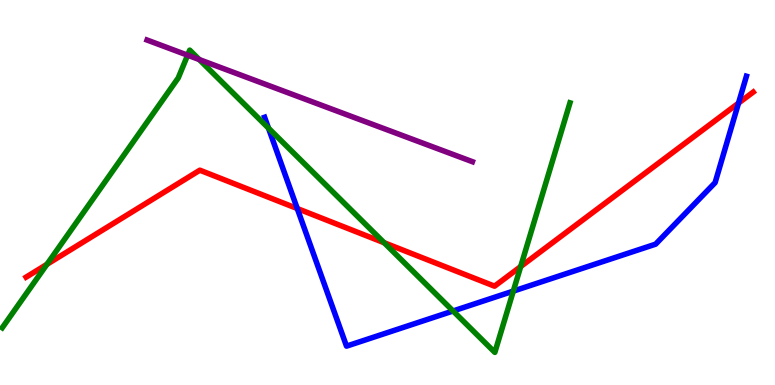[{'lines': ['blue', 'red'], 'intersections': [{'x': 3.84, 'y': 4.58}, {'x': 9.53, 'y': 7.32}]}, {'lines': ['green', 'red'], 'intersections': [{'x': 0.606, 'y': 3.13}, {'x': 4.96, 'y': 3.7}, {'x': 6.72, 'y': 3.08}]}, {'lines': ['purple', 'red'], 'intersections': []}, {'lines': ['blue', 'green'], 'intersections': [{'x': 3.46, 'y': 6.67}, {'x': 5.85, 'y': 1.92}, {'x': 6.62, 'y': 2.44}]}, {'lines': ['blue', 'purple'], 'intersections': []}, {'lines': ['green', 'purple'], 'intersections': [{'x': 2.42, 'y': 8.57}, {'x': 2.57, 'y': 8.45}]}]